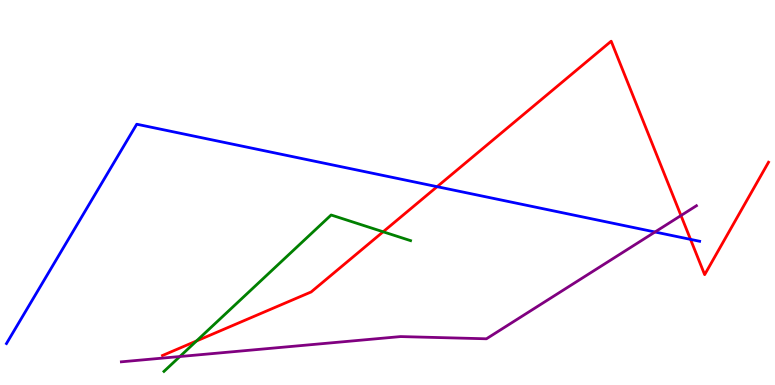[{'lines': ['blue', 'red'], 'intersections': [{'x': 5.64, 'y': 5.15}, {'x': 8.91, 'y': 3.78}]}, {'lines': ['green', 'red'], 'intersections': [{'x': 2.54, 'y': 1.14}, {'x': 4.94, 'y': 3.98}]}, {'lines': ['purple', 'red'], 'intersections': [{'x': 8.79, 'y': 4.4}]}, {'lines': ['blue', 'green'], 'intersections': []}, {'lines': ['blue', 'purple'], 'intersections': [{'x': 8.45, 'y': 3.97}]}, {'lines': ['green', 'purple'], 'intersections': [{'x': 2.32, 'y': 0.739}]}]